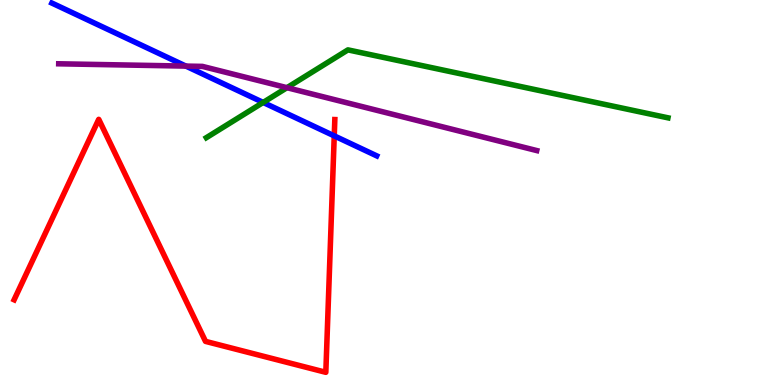[{'lines': ['blue', 'red'], 'intersections': [{'x': 4.31, 'y': 6.47}]}, {'lines': ['green', 'red'], 'intersections': []}, {'lines': ['purple', 'red'], 'intersections': []}, {'lines': ['blue', 'green'], 'intersections': [{'x': 3.4, 'y': 7.34}]}, {'lines': ['blue', 'purple'], 'intersections': [{'x': 2.4, 'y': 8.28}]}, {'lines': ['green', 'purple'], 'intersections': [{'x': 3.7, 'y': 7.72}]}]